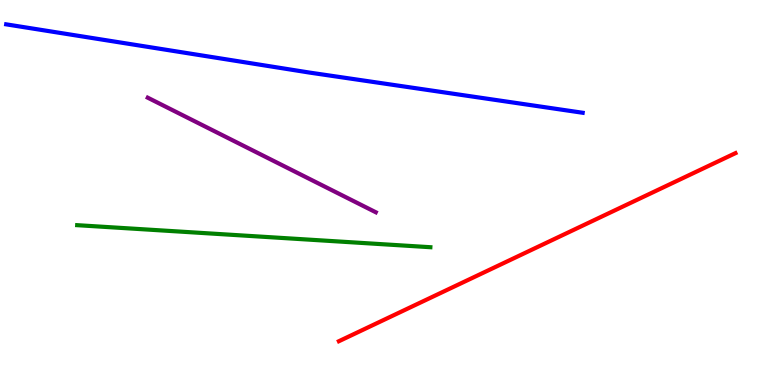[{'lines': ['blue', 'red'], 'intersections': []}, {'lines': ['green', 'red'], 'intersections': []}, {'lines': ['purple', 'red'], 'intersections': []}, {'lines': ['blue', 'green'], 'intersections': []}, {'lines': ['blue', 'purple'], 'intersections': []}, {'lines': ['green', 'purple'], 'intersections': []}]